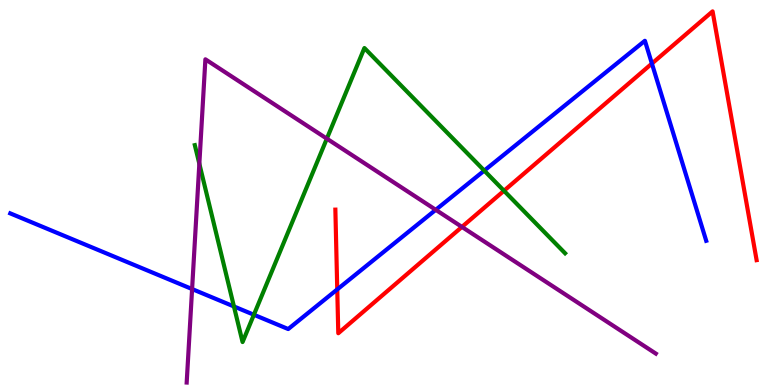[{'lines': ['blue', 'red'], 'intersections': [{'x': 4.35, 'y': 2.48}, {'x': 8.41, 'y': 8.35}]}, {'lines': ['green', 'red'], 'intersections': [{'x': 6.5, 'y': 5.05}]}, {'lines': ['purple', 'red'], 'intersections': [{'x': 5.96, 'y': 4.11}]}, {'lines': ['blue', 'green'], 'intersections': [{'x': 3.02, 'y': 2.04}, {'x': 3.28, 'y': 1.82}, {'x': 6.25, 'y': 5.57}]}, {'lines': ['blue', 'purple'], 'intersections': [{'x': 2.48, 'y': 2.49}, {'x': 5.62, 'y': 4.55}]}, {'lines': ['green', 'purple'], 'intersections': [{'x': 2.57, 'y': 5.75}, {'x': 4.22, 'y': 6.4}]}]